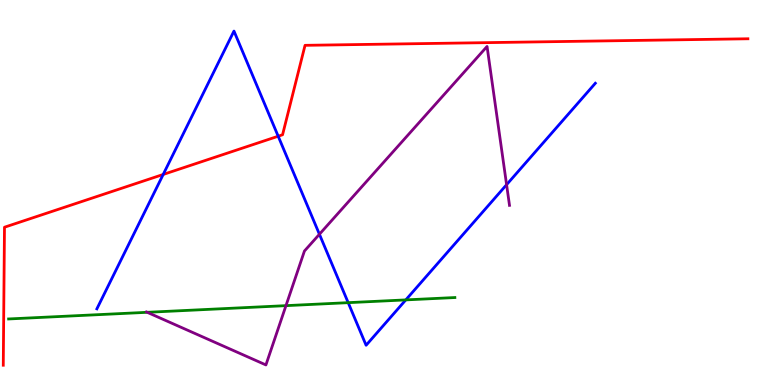[{'lines': ['blue', 'red'], 'intersections': [{'x': 2.11, 'y': 5.47}, {'x': 3.59, 'y': 6.46}]}, {'lines': ['green', 'red'], 'intersections': []}, {'lines': ['purple', 'red'], 'intersections': []}, {'lines': ['blue', 'green'], 'intersections': [{'x': 4.49, 'y': 2.14}, {'x': 5.24, 'y': 2.21}]}, {'lines': ['blue', 'purple'], 'intersections': [{'x': 4.12, 'y': 3.92}, {'x': 6.54, 'y': 5.2}]}, {'lines': ['green', 'purple'], 'intersections': [{'x': 1.9, 'y': 1.89}, {'x': 3.69, 'y': 2.06}]}]